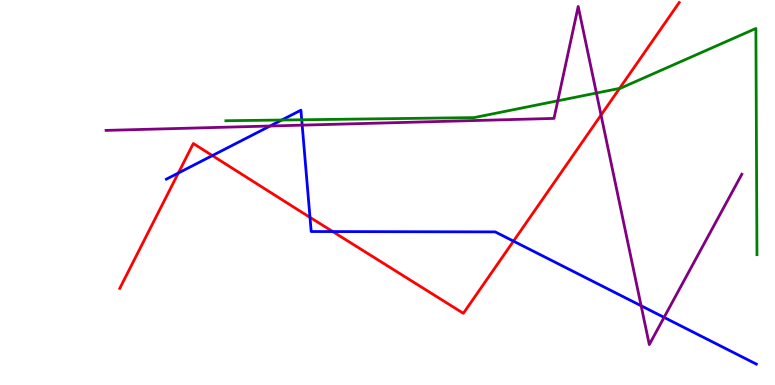[{'lines': ['blue', 'red'], 'intersections': [{'x': 2.3, 'y': 5.51}, {'x': 2.74, 'y': 5.96}, {'x': 4.0, 'y': 4.35}, {'x': 4.29, 'y': 3.99}, {'x': 6.63, 'y': 3.74}]}, {'lines': ['green', 'red'], 'intersections': [{'x': 7.99, 'y': 7.7}]}, {'lines': ['purple', 'red'], 'intersections': [{'x': 7.76, 'y': 7.01}]}, {'lines': ['blue', 'green'], 'intersections': [{'x': 3.64, 'y': 6.88}, {'x': 3.89, 'y': 6.89}]}, {'lines': ['blue', 'purple'], 'intersections': [{'x': 3.48, 'y': 6.73}, {'x': 3.9, 'y': 6.75}, {'x': 8.27, 'y': 2.06}, {'x': 8.57, 'y': 1.76}]}, {'lines': ['green', 'purple'], 'intersections': [{'x': 7.2, 'y': 7.38}, {'x': 7.7, 'y': 7.58}]}]